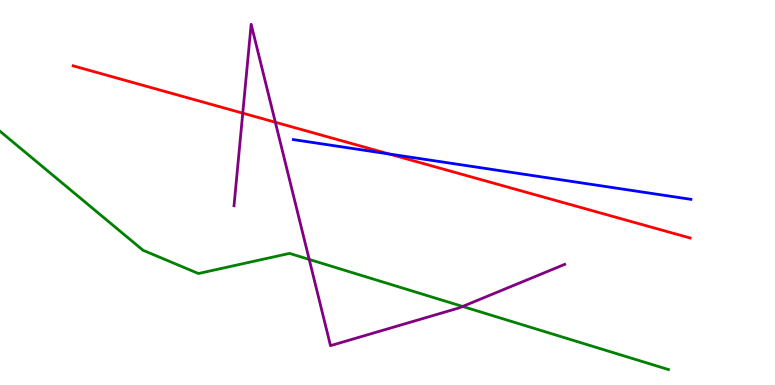[{'lines': ['blue', 'red'], 'intersections': [{'x': 5.02, 'y': 6.0}]}, {'lines': ['green', 'red'], 'intersections': []}, {'lines': ['purple', 'red'], 'intersections': [{'x': 3.13, 'y': 7.06}, {'x': 3.55, 'y': 6.82}]}, {'lines': ['blue', 'green'], 'intersections': []}, {'lines': ['blue', 'purple'], 'intersections': []}, {'lines': ['green', 'purple'], 'intersections': [{'x': 3.99, 'y': 3.26}, {'x': 5.97, 'y': 2.04}]}]